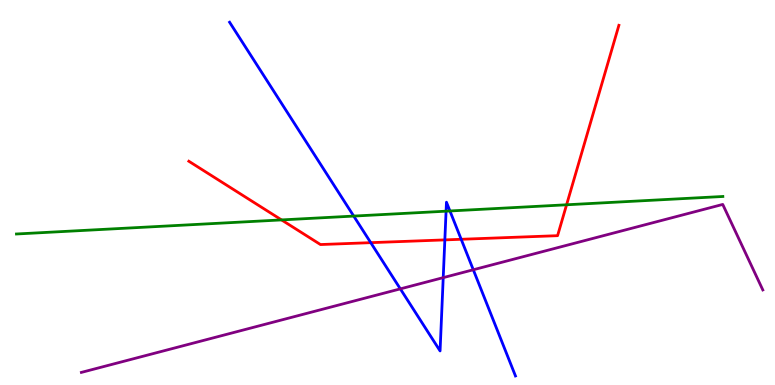[{'lines': ['blue', 'red'], 'intersections': [{'x': 4.78, 'y': 3.7}, {'x': 5.74, 'y': 3.77}, {'x': 5.95, 'y': 3.78}]}, {'lines': ['green', 'red'], 'intersections': [{'x': 3.63, 'y': 4.29}, {'x': 7.31, 'y': 4.68}]}, {'lines': ['purple', 'red'], 'intersections': []}, {'lines': ['blue', 'green'], 'intersections': [{'x': 4.56, 'y': 4.39}, {'x': 5.76, 'y': 4.51}, {'x': 5.81, 'y': 4.52}]}, {'lines': ['blue', 'purple'], 'intersections': [{'x': 5.17, 'y': 2.5}, {'x': 5.72, 'y': 2.79}, {'x': 6.11, 'y': 2.99}]}, {'lines': ['green', 'purple'], 'intersections': []}]